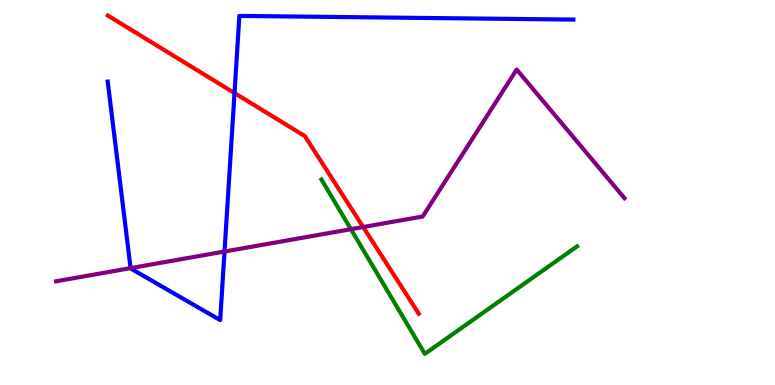[{'lines': ['blue', 'red'], 'intersections': [{'x': 3.03, 'y': 7.58}]}, {'lines': ['green', 'red'], 'intersections': []}, {'lines': ['purple', 'red'], 'intersections': [{'x': 4.69, 'y': 4.1}]}, {'lines': ['blue', 'green'], 'intersections': []}, {'lines': ['blue', 'purple'], 'intersections': [{'x': 1.68, 'y': 3.04}, {'x': 2.9, 'y': 3.47}]}, {'lines': ['green', 'purple'], 'intersections': [{'x': 4.53, 'y': 4.05}]}]